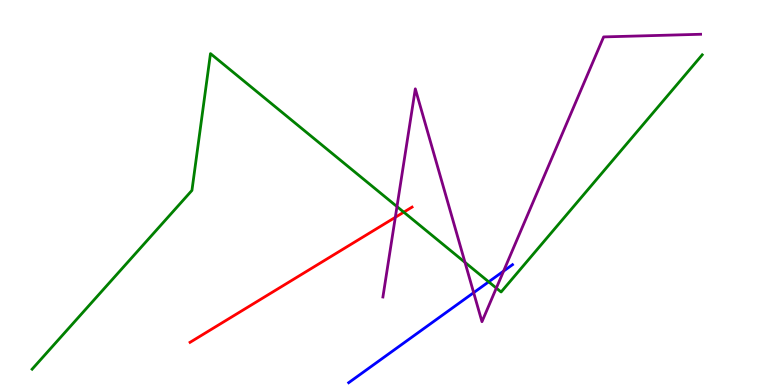[{'lines': ['blue', 'red'], 'intersections': []}, {'lines': ['green', 'red'], 'intersections': [{'x': 5.21, 'y': 4.49}]}, {'lines': ['purple', 'red'], 'intersections': [{'x': 5.1, 'y': 4.36}]}, {'lines': ['blue', 'green'], 'intersections': [{'x': 6.31, 'y': 2.68}]}, {'lines': ['blue', 'purple'], 'intersections': [{'x': 6.11, 'y': 2.4}, {'x': 6.5, 'y': 2.96}]}, {'lines': ['green', 'purple'], 'intersections': [{'x': 5.12, 'y': 4.63}, {'x': 6.0, 'y': 3.19}, {'x': 6.4, 'y': 2.52}]}]